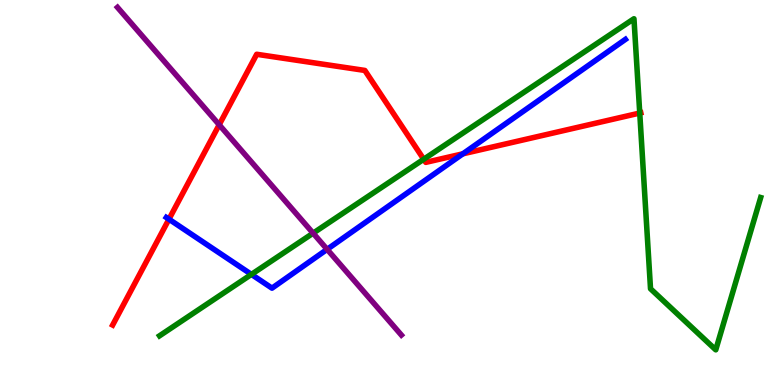[{'lines': ['blue', 'red'], 'intersections': [{'x': 2.18, 'y': 4.31}, {'x': 5.97, 'y': 6.0}]}, {'lines': ['green', 'red'], 'intersections': [{'x': 5.47, 'y': 5.86}, {'x': 8.25, 'y': 7.06}]}, {'lines': ['purple', 'red'], 'intersections': [{'x': 2.83, 'y': 6.76}]}, {'lines': ['blue', 'green'], 'intersections': [{'x': 3.24, 'y': 2.87}]}, {'lines': ['blue', 'purple'], 'intersections': [{'x': 4.22, 'y': 3.52}]}, {'lines': ['green', 'purple'], 'intersections': [{'x': 4.04, 'y': 3.94}]}]